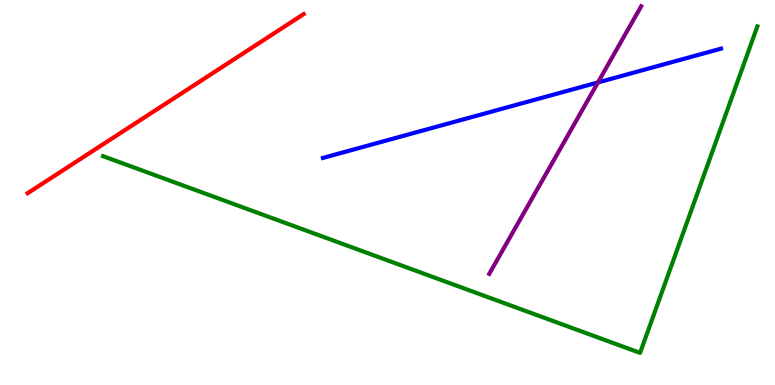[{'lines': ['blue', 'red'], 'intersections': []}, {'lines': ['green', 'red'], 'intersections': []}, {'lines': ['purple', 'red'], 'intersections': []}, {'lines': ['blue', 'green'], 'intersections': []}, {'lines': ['blue', 'purple'], 'intersections': [{'x': 7.72, 'y': 7.86}]}, {'lines': ['green', 'purple'], 'intersections': []}]